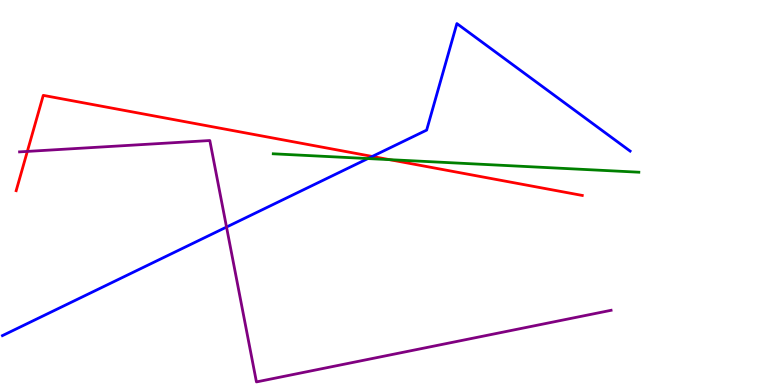[{'lines': ['blue', 'red'], 'intersections': [{'x': 4.8, 'y': 5.94}]}, {'lines': ['green', 'red'], 'intersections': [{'x': 5.03, 'y': 5.85}]}, {'lines': ['purple', 'red'], 'intersections': [{'x': 0.353, 'y': 6.07}]}, {'lines': ['blue', 'green'], 'intersections': [{'x': 4.75, 'y': 5.88}]}, {'lines': ['blue', 'purple'], 'intersections': [{'x': 2.92, 'y': 4.1}]}, {'lines': ['green', 'purple'], 'intersections': []}]